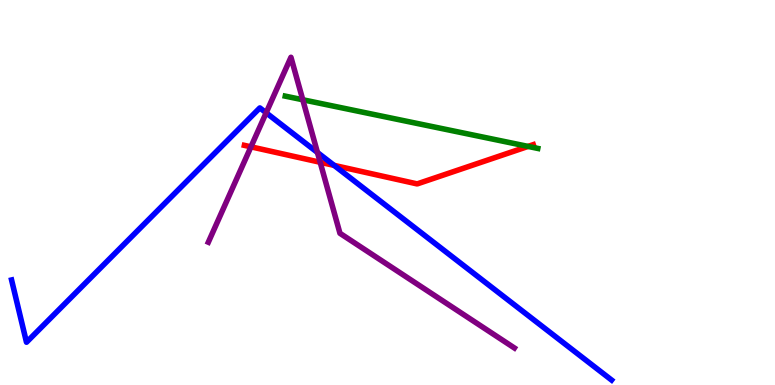[{'lines': ['blue', 'red'], 'intersections': [{'x': 4.31, 'y': 5.7}]}, {'lines': ['green', 'red'], 'intersections': [{'x': 6.81, 'y': 6.2}]}, {'lines': ['purple', 'red'], 'intersections': [{'x': 3.24, 'y': 6.19}, {'x': 4.13, 'y': 5.79}]}, {'lines': ['blue', 'green'], 'intersections': []}, {'lines': ['blue', 'purple'], 'intersections': [{'x': 3.43, 'y': 7.07}, {'x': 4.1, 'y': 6.04}]}, {'lines': ['green', 'purple'], 'intersections': [{'x': 3.91, 'y': 7.41}]}]